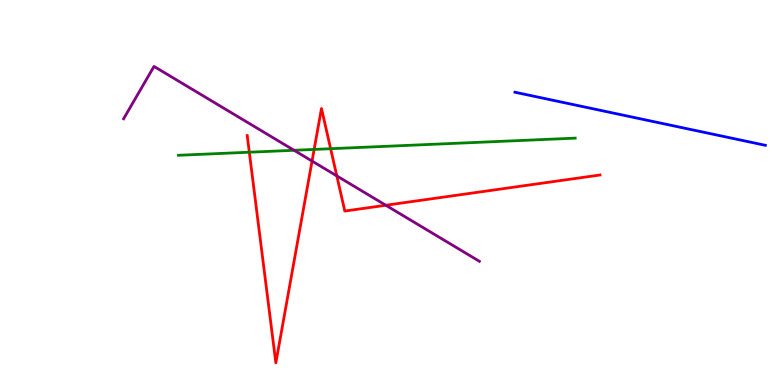[{'lines': ['blue', 'red'], 'intersections': []}, {'lines': ['green', 'red'], 'intersections': [{'x': 3.22, 'y': 6.05}, {'x': 4.05, 'y': 6.12}, {'x': 4.27, 'y': 6.14}]}, {'lines': ['purple', 'red'], 'intersections': [{'x': 4.03, 'y': 5.82}, {'x': 4.35, 'y': 5.43}, {'x': 4.98, 'y': 4.67}]}, {'lines': ['blue', 'green'], 'intersections': []}, {'lines': ['blue', 'purple'], 'intersections': []}, {'lines': ['green', 'purple'], 'intersections': [{'x': 3.79, 'y': 6.1}]}]